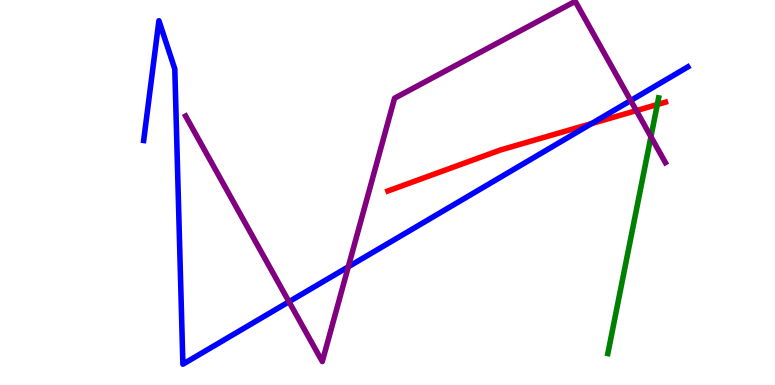[{'lines': ['blue', 'red'], 'intersections': [{'x': 7.63, 'y': 6.79}]}, {'lines': ['green', 'red'], 'intersections': [{'x': 8.48, 'y': 7.28}]}, {'lines': ['purple', 'red'], 'intersections': [{'x': 8.21, 'y': 7.13}]}, {'lines': ['blue', 'green'], 'intersections': []}, {'lines': ['blue', 'purple'], 'intersections': [{'x': 3.73, 'y': 2.16}, {'x': 4.49, 'y': 3.07}, {'x': 8.14, 'y': 7.39}]}, {'lines': ['green', 'purple'], 'intersections': [{'x': 8.4, 'y': 6.45}]}]